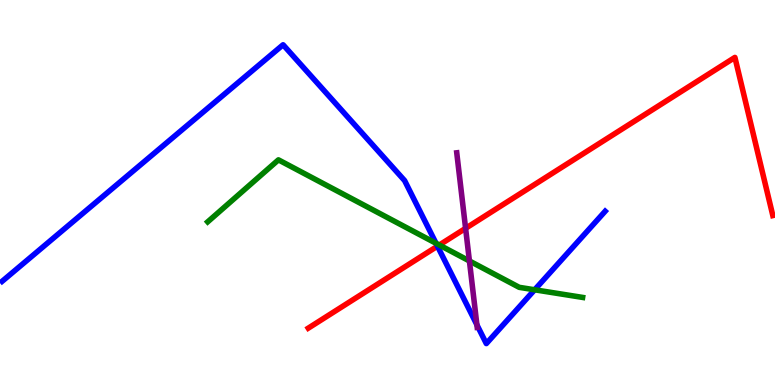[{'lines': ['blue', 'red'], 'intersections': [{'x': 5.64, 'y': 3.61}]}, {'lines': ['green', 'red'], 'intersections': [{'x': 5.67, 'y': 3.64}]}, {'lines': ['purple', 'red'], 'intersections': [{'x': 6.01, 'y': 4.07}]}, {'lines': ['blue', 'green'], 'intersections': [{'x': 5.63, 'y': 3.68}, {'x': 6.9, 'y': 2.47}]}, {'lines': ['blue', 'purple'], 'intersections': [{'x': 6.15, 'y': 1.56}]}, {'lines': ['green', 'purple'], 'intersections': [{'x': 6.06, 'y': 3.22}]}]